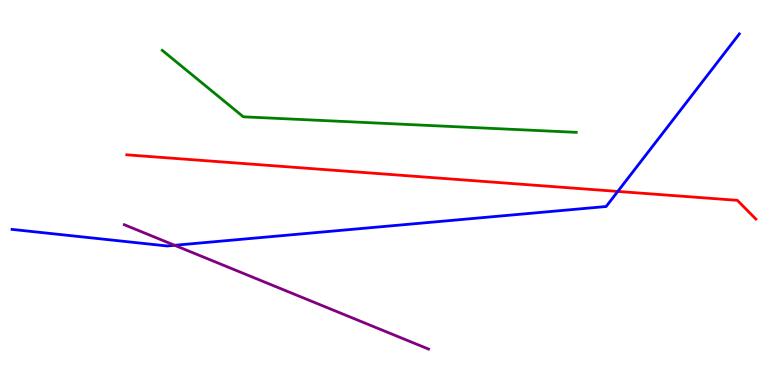[{'lines': ['blue', 'red'], 'intersections': [{'x': 7.97, 'y': 5.03}]}, {'lines': ['green', 'red'], 'intersections': []}, {'lines': ['purple', 'red'], 'intersections': []}, {'lines': ['blue', 'green'], 'intersections': []}, {'lines': ['blue', 'purple'], 'intersections': [{'x': 2.25, 'y': 3.63}]}, {'lines': ['green', 'purple'], 'intersections': []}]